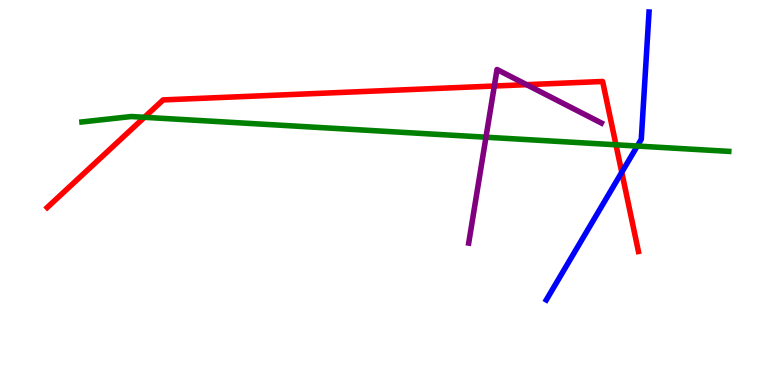[{'lines': ['blue', 'red'], 'intersections': [{'x': 8.02, 'y': 5.52}]}, {'lines': ['green', 'red'], 'intersections': [{'x': 1.86, 'y': 6.95}, {'x': 7.95, 'y': 6.24}]}, {'lines': ['purple', 'red'], 'intersections': [{'x': 6.38, 'y': 7.77}, {'x': 6.79, 'y': 7.8}]}, {'lines': ['blue', 'green'], 'intersections': [{'x': 8.22, 'y': 6.21}]}, {'lines': ['blue', 'purple'], 'intersections': []}, {'lines': ['green', 'purple'], 'intersections': [{'x': 6.27, 'y': 6.44}]}]